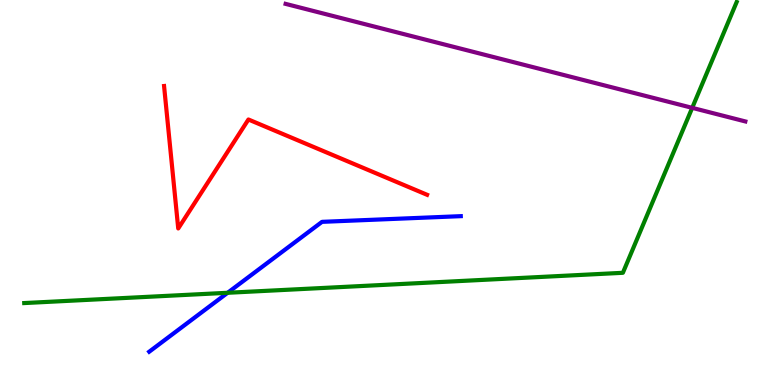[{'lines': ['blue', 'red'], 'intersections': []}, {'lines': ['green', 'red'], 'intersections': []}, {'lines': ['purple', 'red'], 'intersections': []}, {'lines': ['blue', 'green'], 'intersections': [{'x': 2.94, 'y': 2.4}]}, {'lines': ['blue', 'purple'], 'intersections': []}, {'lines': ['green', 'purple'], 'intersections': [{'x': 8.93, 'y': 7.2}]}]